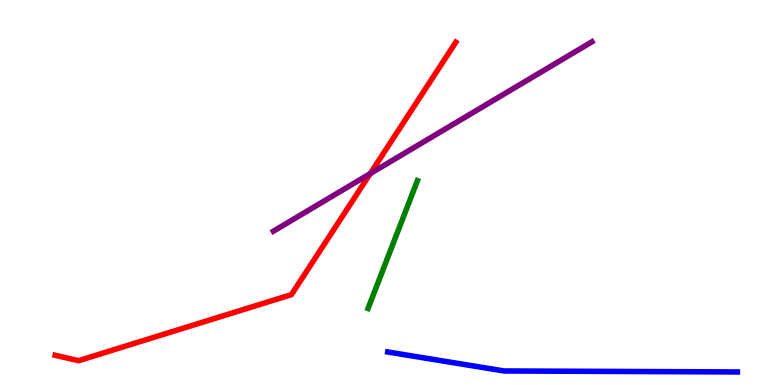[{'lines': ['blue', 'red'], 'intersections': []}, {'lines': ['green', 'red'], 'intersections': []}, {'lines': ['purple', 'red'], 'intersections': [{'x': 4.78, 'y': 5.49}]}, {'lines': ['blue', 'green'], 'intersections': []}, {'lines': ['blue', 'purple'], 'intersections': []}, {'lines': ['green', 'purple'], 'intersections': []}]